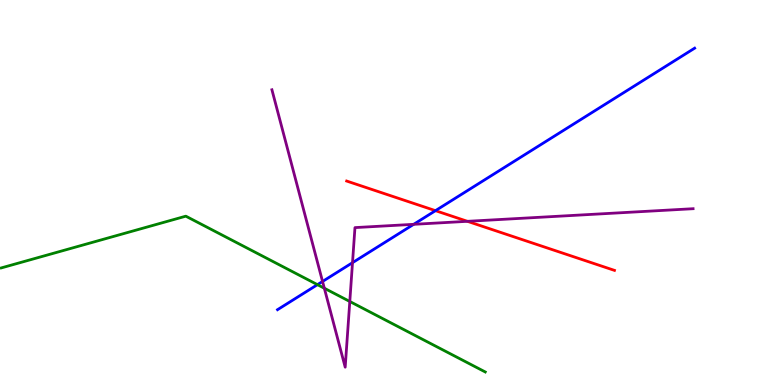[{'lines': ['blue', 'red'], 'intersections': [{'x': 5.62, 'y': 4.53}]}, {'lines': ['green', 'red'], 'intersections': []}, {'lines': ['purple', 'red'], 'intersections': [{'x': 6.03, 'y': 4.25}]}, {'lines': ['blue', 'green'], 'intersections': [{'x': 4.1, 'y': 2.61}]}, {'lines': ['blue', 'purple'], 'intersections': [{'x': 4.16, 'y': 2.69}, {'x': 4.55, 'y': 3.18}, {'x': 5.34, 'y': 4.17}]}, {'lines': ['green', 'purple'], 'intersections': [{'x': 4.19, 'y': 2.51}, {'x': 4.51, 'y': 2.17}]}]